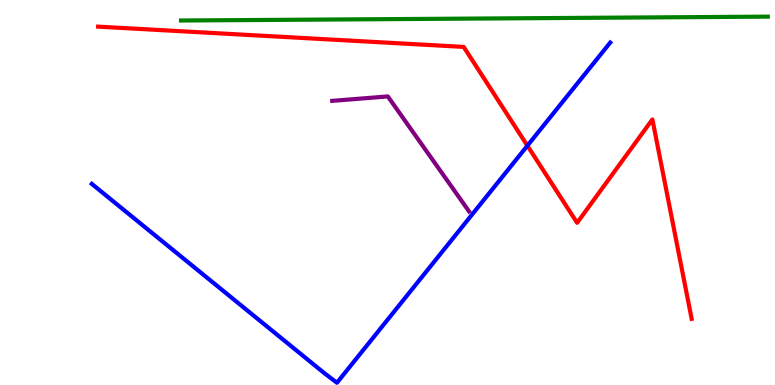[{'lines': ['blue', 'red'], 'intersections': [{'x': 6.81, 'y': 6.22}]}, {'lines': ['green', 'red'], 'intersections': []}, {'lines': ['purple', 'red'], 'intersections': []}, {'lines': ['blue', 'green'], 'intersections': []}, {'lines': ['blue', 'purple'], 'intersections': []}, {'lines': ['green', 'purple'], 'intersections': []}]